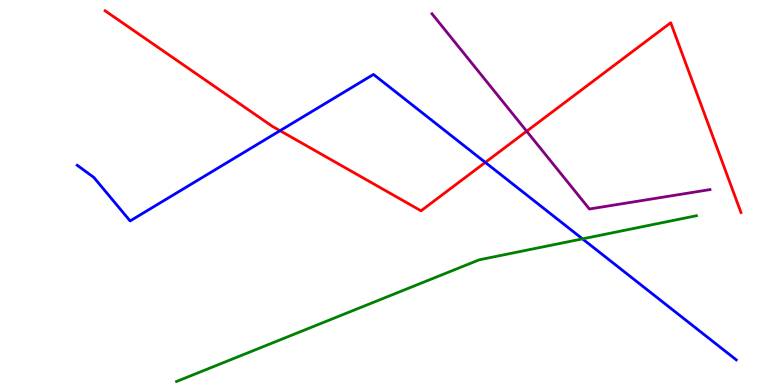[{'lines': ['blue', 'red'], 'intersections': [{'x': 3.61, 'y': 6.61}, {'x': 6.26, 'y': 5.78}]}, {'lines': ['green', 'red'], 'intersections': []}, {'lines': ['purple', 'red'], 'intersections': [{'x': 6.8, 'y': 6.59}]}, {'lines': ['blue', 'green'], 'intersections': [{'x': 7.52, 'y': 3.8}]}, {'lines': ['blue', 'purple'], 'intersections': []}, {'lines': ['green', 'purple'], 'intersections': []}]